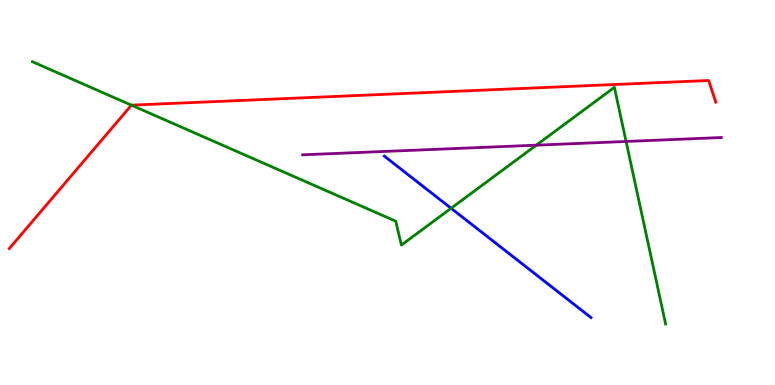[{'lines': ['blue', 'red'], 'intersections': []}, {'lines': ['green', 'red'], 'intersections': [{'x': 1.7, 'y': 7.27}]}, {'lines': ['purple', 'red'], 'intersections': []}, {'lines': ['blue', 'green'], 'intersections': [{'x': 5.82, 'y': 4.59}]}, {'lines': ['blue', 'purple'], 'intersections': []}, {'lines': ['green', 'purple'], 'intersections': [{'x': 6.92, 'y': 6.23}, {'x': 8.08, 'y': 6.33}]}]